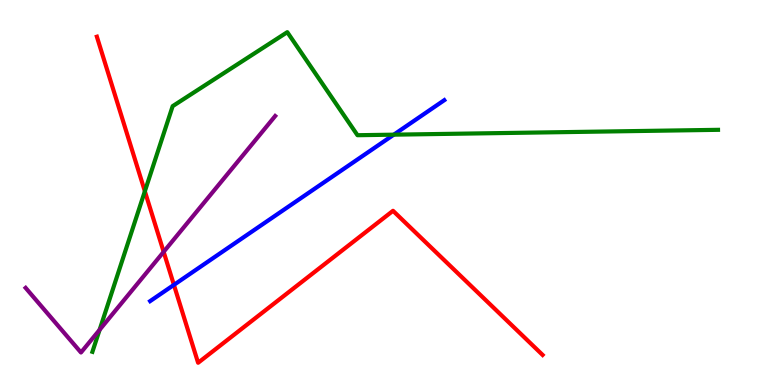[{'lines': ['blue', 'red'], 'intersections': [{'x': 2.24, 'y': 2.6}]}, {'lines': ['green', 'red'], 'intersections': [{'x': 1.87, 'y': 5.03}]}, {'lines': ['purple', 'red'], 'intersections': [{'x': 2.11, 'y': 3.46}]}, {'lines': ['blue', 'green'], 'intersections': [{'x': 5.08, 'y': 6.5}]}, {'lines': ['blue', 'purple'], 'intersections': []}, {'lines': ['green', 'purple'], 'intersections': [{'x': 1.29, 'y': 1.43}]}]